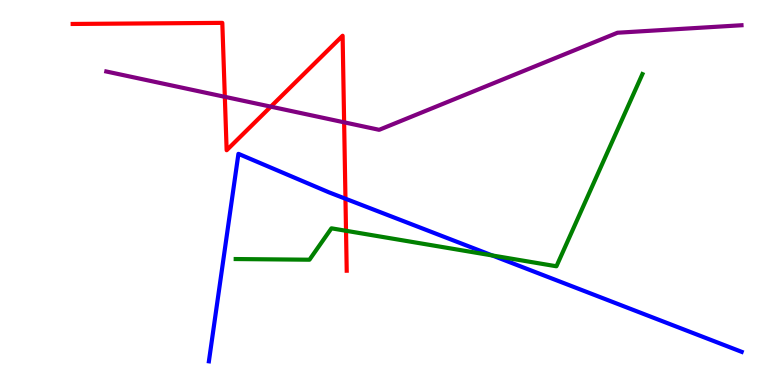[{'lines': ['blue', 'red'], 'intersections': [{'x': 4.46, 'y': 4.84}]}, {'lines': ['green', 'red'], 'intersections': [{'x': 4.46, 'y': 4.01}]}, {'lines': ['purple', 'red'], 'intersections': [{'x': 2.9, 'y': 7.49}, {'x': 3.49, 'y': 7.23}, {'x': 4.44, 'y': 6.82}]}, {'lines': ['blue', 'green'], 'intersections': [{'x': 6.35, 'y': 3.36}]}, {'lines': ['blue', 'purple'], 'intersections': []}, {'lines': ['green', 'purple'], 'intersections': []}]